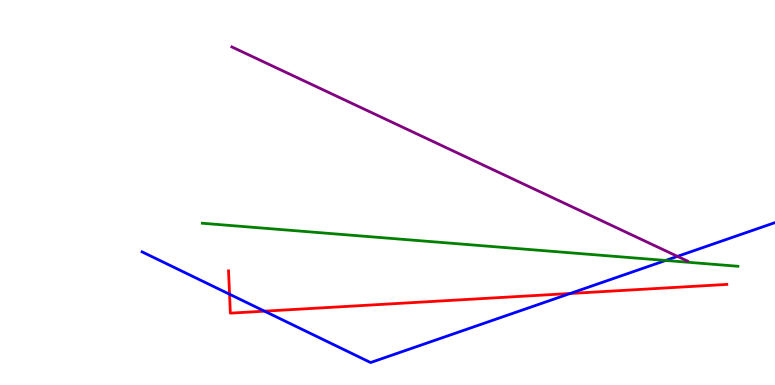[{'lines': ['blue', 'red'], 'intersections': [{'x': 2.96, 'y': 2.36}, {'x': 3.41, 'y': 1.92}, {'x': 7.36, 'y': 2.38}]}, {'lines': ['green', 'red'], 'intersections': []}, {'lines': ['purple', 'red'], 'intersections': []}, {'lines': ['blue', 'green'], 'intersections': [{'x': 8.59, 'y': 3.23}]}, {'lines': ['blue', 'purple'], 'intersections': [{'x': 8.74, 'y': 3.34}]}, {'lines': ['green', 'purple'], 'intersections': []}]